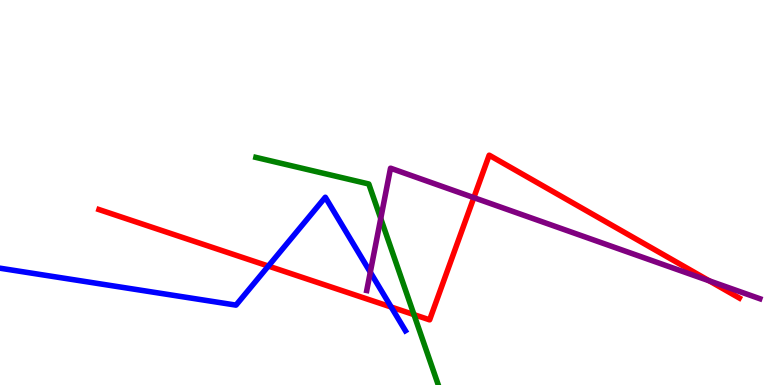[{'lines': ['blue', 'red'], 'intersections': [{'x': 3.46, 'y': 3.09}, {'x': 5.05, 'y': 2.03}]}, {'lines': ['green', 'red'], 'intersections': [{'x': 5.34, 'y': 1.83}]}, {'lines': ['purple', 'red'], 'intersections': [{'x': 6.11, 'y': 4.87}, {'x': 9.15, 'y': 2.71}]}, {'lines': ['blue', 'green'], 'intersections': []}, {'lines': ['blue', 'purple'], 'intersections': [{'x': 4.78, 'y': 2.93}]}, {'lines': ['green', 'purple'], 'intersections': [{'x': 4.91, 'y': 4.32}]}]